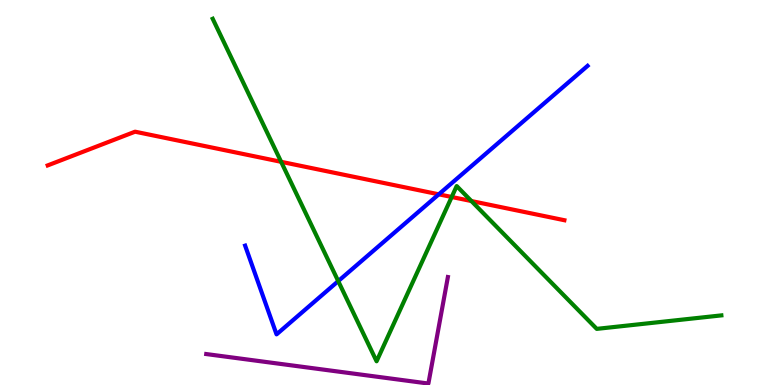[{'lines': ['blue', 'red'], 'intersections': [{'x': 5.66, 'y': 4.95}]}, {'lines': ['green', 'red'], 'intersections': [{'x': 3.63, 'y': 5.8}, {'x': 5.83, 'y': 4.88}, {'x': 6.08, 'y': 4.78}]}, {'lines': ['purple', 'red'], 'intersections': []}, {'lines': ['blue', 'green'], 'intersections': [{'x': 4.36, 'y': 2.7}]}, {'lines': ['blue', 'purple'], 'intersections': []}, {'lines': ['green', 'purple'], 'intersections': []}]